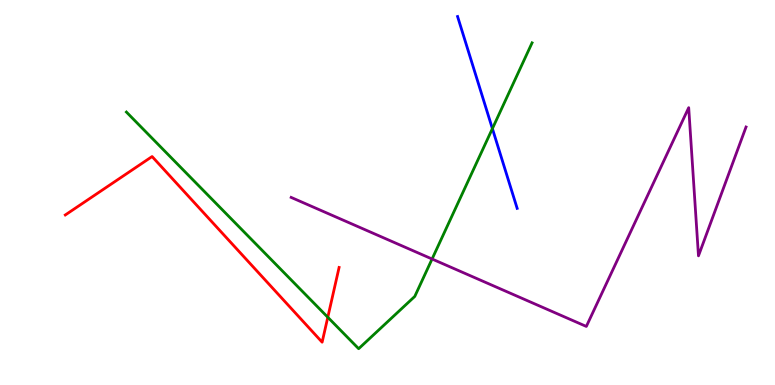[{'lines': ['blue', 'red'], 'intersections': []}, {'lines': ['green', 'red'], 'intersections': [{'x': 4.23, 'y': 1.76}]}, {'lines': ['purple', 'red'], 'intersections': []}, {'lines': ['blue', 'green'], 'intersections': [{'x': 6.35, 'y': 6.66}]}, {'lines': ['blue', 'purple'], 'intersections': []}, {'lines': ['green', 'purple'], 'intersections': [{'x': 5.58, 'y': 3.27}]}]